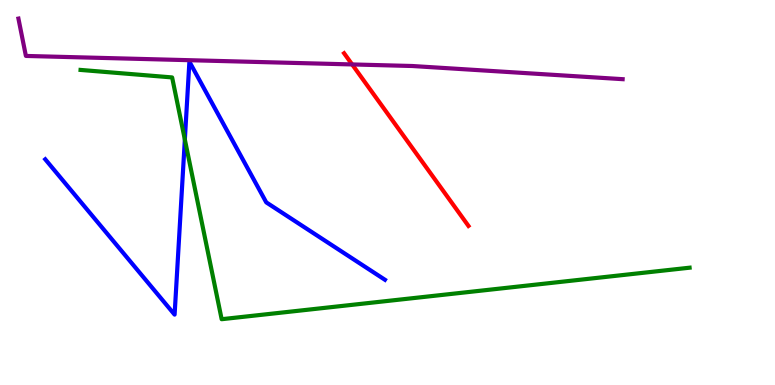[{'lines': ['blue', 'red'], 'intersections': []}, {'lines': ['green', 'red'], 'intersections': []}, {'lines': ['purple', 'red'], 'intersections': [{'x': 4.54, 'y': 8.33}]}, {'lines': ['blue', 'green'], 'intersections': [{'x': 2.39, 'y': 6.38}]}, {'lines': ['blue', 'purple'], 'intersections': []}, {'lines': ['green', 'purple'], 'intersections': []}]